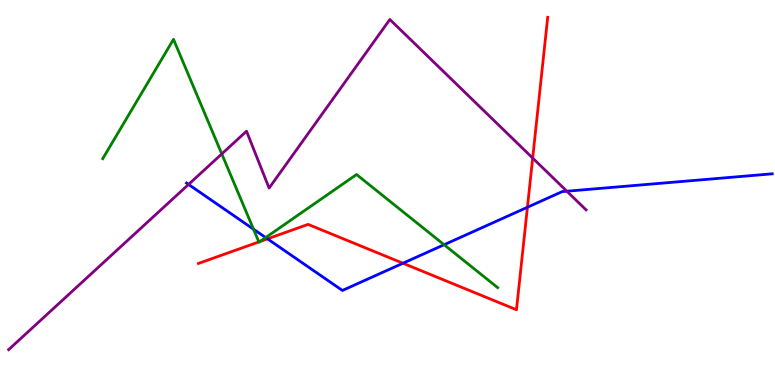[{'lines': ['blue', 'red'], 'intersections': [{'x': 3.45, 'y': 3.8}, {'x': 5.2, 'y': 3.16}, {'x': 6.81, 'y': 4.62}]}, {'lines': ['green', 'red'], 'intersections': [{'x': 3.34, 'y': 3.72}, {'x': 3.35, 'y': 3.73}]}, {'lines': ['purple', 'red'], 'intersections': [{'x': 6.87, 'y': 5.89}]}, {'lines': ['blue', 'green'], 'intersections': [{'x': 3.27, 'y': 4.05}, {'x': 3.43, 'y': 3.83}, {'x': 5.73, 'y': 3.64}]}, {'lines': ['blue', 'purple'], 'intersections': [{'x': 2.43, 'y': 5.21}, {'x': 7.31, 'y': 5.03}]}, {'lines': ['green', 'purple'], 'intersections': [{'x': 2.86, 'y': 6.0}]}]